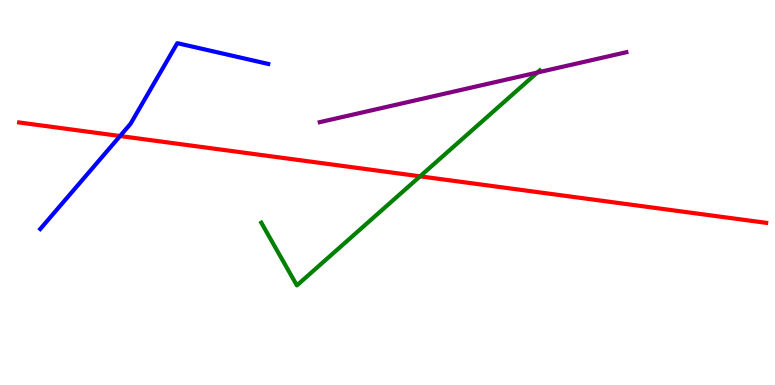[{'lines': ['blue', 'red'], 'intersections': [{'x': 1.55, 'y': 6.47}]}, {'lines': ['green', 'red'], 'intersections': [{'x': 5.42, 'y': 5.42}]}, {'lines': ['purple', 'red'], 'intersections': []}, {'lines': ['blue', 'green'], 'intersections': []}, {'lines': ['blue', 'purple'], 'intersections': []}, {'lines': ['green', 'purple'], 'intersections': [{'x': 6.93, 'y': 8.12}]}]